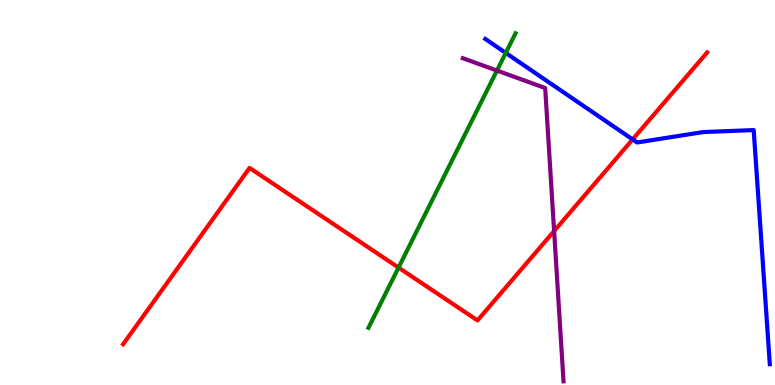[{'lines': ['blue', 'red'], 'intersections': [{'x': 8.16, 'y': 6.38}]}, {'lines': ['green', 'red'], 'intersections': [{'x': 5.14, 'y': 3.05}]}, {'lines': ['purple', 'red'], 'intersections': [{'x': 7.15, 'y': 4.0}]}, {'lines': ['blue', 'green'], 'intersections': [{'x': 6.53, 'y': 8.63}]}, {'lines': ['blue', 'purple'], 'intersections': []}, {'lines': ['green', 'purple'], 'intersections': [{'x': 6.41, 'y': 8.17}]}]